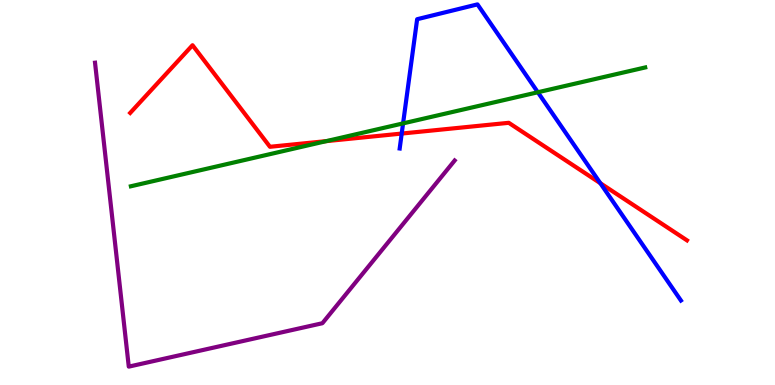[{'lines': ['blue', 'red'], 'intersections': [{'x': 5.18, 'y': 6.53}, {'x': 7.75, 'y': 5.24}]}, {'lines': ['green', 'red'], 'intersections': [{'x': 4.21, 'y': 6.33}]}, {'lines': ['purple', 'red'], 'intersections': []}, {'lines': ['blue', 'green'], 'intersections': [{'x': 5.2, 'y': 6.8}, {'x': 6.94, 'y': 7.6}]}, {'lines': ['blue', 'purple'], 'intersections': []}, {'lines': ['green', 'purple'], 'intersections': []}]